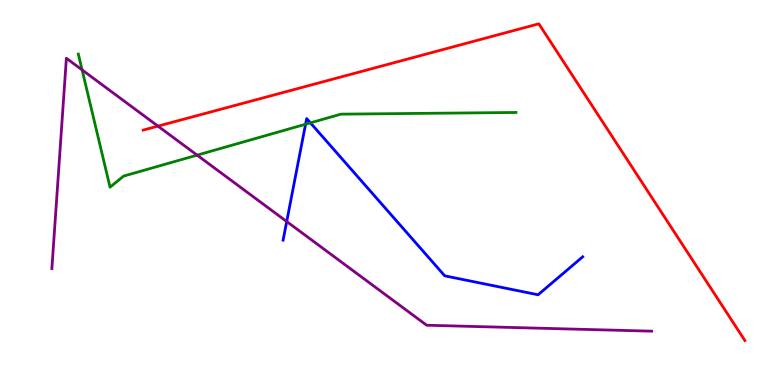[{'lines': ['blue', 'red'], 'intersections': []}, {'lines': ['green', 'red'], 'intersections': []}, {'lines': ['purple', 'red'], 'intersections': [{'x': 2.04, 'y': 6.72}]}, {'lines': ['blue', 'green'], 'intersections': [{'x': 3.94, 'y': 6.77}, {'x': 4.01, 'y': 6.81}]}, {'lines': ['blue', 'purple'], 'intersections': [{'x': 3.7, 'y': 4.25}]}, {'lines': ['green', 'purple'], 'intersections': [{'x': 1.06, 'y': 8.18}, {'x': 2.54, 'y': 5.97}]}]